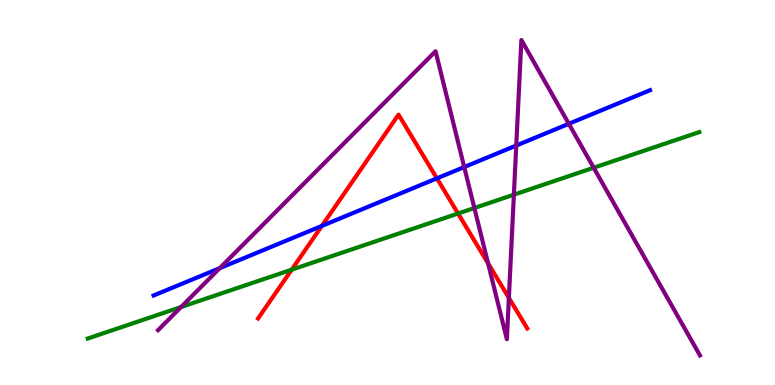[{'lines': ['blue', 'red'], 'intersections': [{'x': 4.15, 'y': 4.13}, {'x': 5.64, 'y': 5.37}]}, {'lines': ['green', 'red'], 'intersections': [{'x': 3.76, 'y': 3.0}, {'x': 5.91, 'y': 4.45}]}, {'lines': ['purple', 'red'], 'intersections': [{'x': 6.3, 'y': 3.16}, {'x': 6.57, 'y': 2.26}]}, {'lines': ['blue', 'green'], 'intersections': []}, {'lines': ['blue', 'purple'], 'intersections': [{'x': 2.84, 'y': 3.04}, {'x': 5.99, 'y': 5.66}, {'x': 6.66, 'y': 6.22}, {'x': 7.34, 'y': 6.78}]}, {'lines': ['green', 'purple'], 'intersections': [{'x': 2.34, 'y': 2.03}, {'x': 6.12, 'y': 4.6}, {'x': 6.63, 'y': 4.94}, {'x': 7.66, 'y': 5.64}]}]